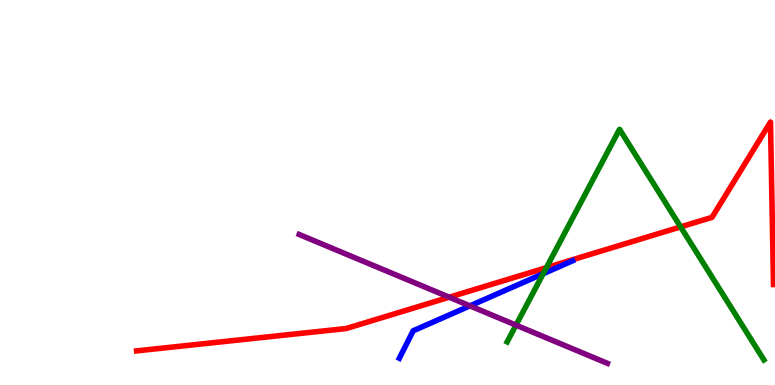[{'lines': ['blue', 'red'], 'intersections': []}, {'lines': ['green', 'red'], 'intersections': [{'x': 7.05, 'y': 3.05}, {'x': 8.78, 'y': 4.11}]}, {'lines': ['purple', 'red'], 'intersections': [{'x': 5.8, 'y': 2.28}]}, {'lines': ['blue', 'green'], 'intersections': [{'x': 7.01, 'y': 2.89}]}, {'lines': ['blue', 'purple'], 'intersections': [{'x': 6.06, 'y': 2.06}]}, {'lines': ['green', 'purple'], 'intersections': [{'x': 6.66, 'y': 1.56}]}]